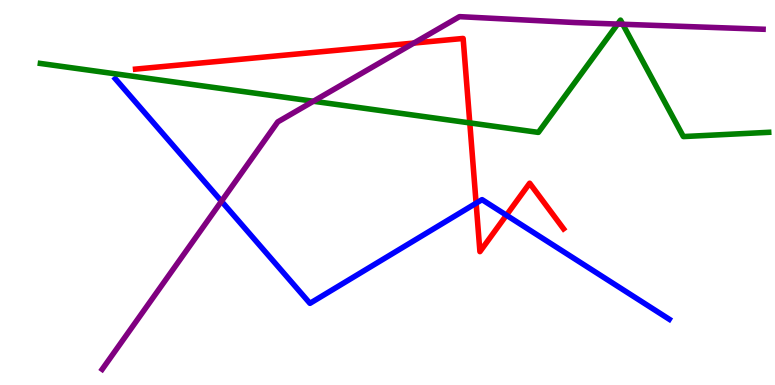[{'lines': ['blue', 'red'], 'intersections': [{'x': 6.14, 'y': 4.72}, {'x': 6.53, 'y': 4.41}]}, {'lines': ['green', 'red'], 'intersections': [{'x': 6.06, 'y': 6.81}]}, {'lines': ['purple', 'red'], 'intersections': [{'x': 5.34, 'y': 8.88}]}, {'lines': ['blue', 'green'], 'intersections': []}, {'lines': ['blue', 'purple'], 'intersections': [{'x': 2.86, 'y': 4.77}]}, {'lines': ['green', 'purple'], 'intersections': [{'x': 4.04, 'y': 7.37}, {'x': 7.97, 'y': 9.37}, {'x': 8.04, 'y': 9.37}]}]